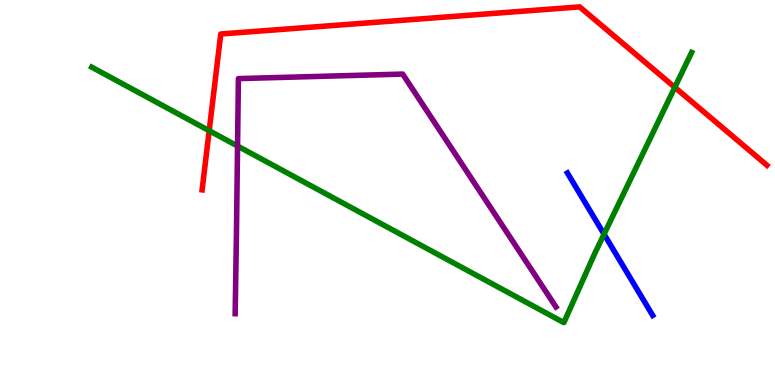[{'lines': ['blue', 'red'], 'intersections': []}, {'lines': ['green', 'red'], 'intersections': [{'x': 2.7, 'y': 6.61}, {'x': 8.71, 'y': 7.73}]}, {'lines': ['purple', 'red'], 'intersections': []}, {'lines': ['blue', 'green'], 'intersections': [{'x': 7.79, 'y': 3.92}]}, {'lines': ['blue', 'purple'], 'intersections': []}, {'lines': ['green', 'purple'], 'intersections': [{'x': 3.07, 'y': 6.21}]}]